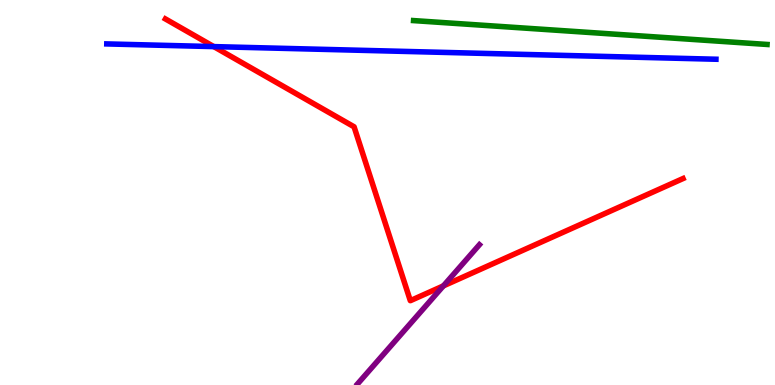[{'lines': ['blue', 'red'], 'intersections': [{'x': 2.76, 'y': 8.79}]}, {'lines': ['green', 'red'], 'intersections': []}, {'lines': ['purple', 'red'], 'intersections': [{'x': 5.72, 'y': 2.57}]}, {'lines': ['blue', 'green'], 'intersections': []}, {'lines': ['blue', 'purple'], 'intersections': []}, {'lines': ['green', 'purple'], 'intersections': []}]